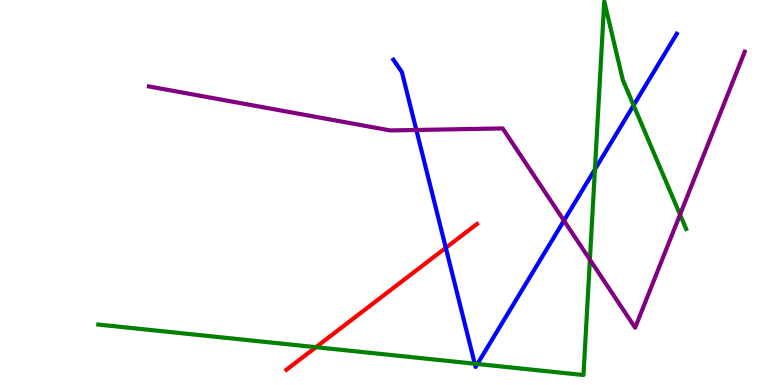[{'lines': ['blue', 'red'], 'intersections': [{'x': 5.75, 'y': 3.56}]}, {'lines': ['green', 'red'], 'intersections': [{'x': 4.08, 'y': 0.982}]}, {'lines': ['purple', 'red'], 'intersections': []}, {'lines': ['blue', 'green'], 'intersections': [{'x': 6.13, 'y': 0.553}, {'x': 6.16, 'y': 0.546}, {'x': 7.68, 'y': 5.6}, {'x': 8.18, 'y': 7.26}]}, {'lines': ['blue', 'purple'], 'intersections': [{'x': 5.37, 'y': 6.62}, {'x': 7.28, 'y': 4.27}]}, {'lines': ['green', 'purple'], 'intersections': [{'x': 7.61, 'y': 3.26}, {'x': 8.77, 'y': 4.43}]}]